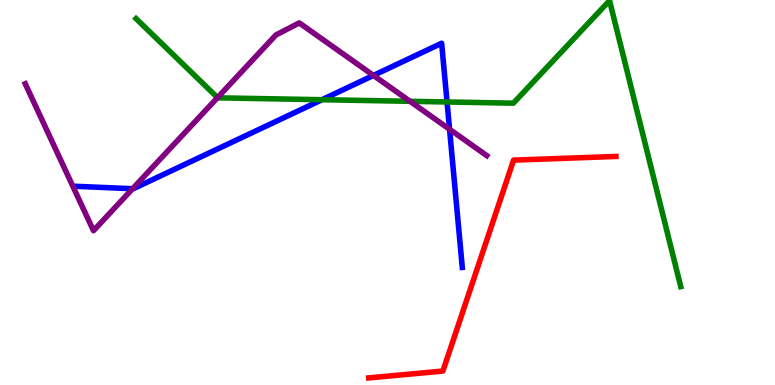[{'lines': ['blue', 'red'], 'intersections': []}, {'lines': ['green', 'red'], 'intersections': []}, {'lines': ['purple', 'red'], 'intersections': []}, {'lines': ['blue', 'green'], 'intersections': [{'x': 4.15, 'y': 7.41}, {'x': 5.77, 'y': 7.35}]}, {'lines': ['blue', 'purple'], 'intersections': [{'x': 1.71, 'y': 5.1}, {'x': 4.82, 'y': 8.04}, {'x': 5.8, 'y': 6.64}]}, {'lines': ['green', 'purple'], 'intersections': [{'x': 2.81, 'y': 7.46}, {'x': 5.29, 'y': 7.37}]}]